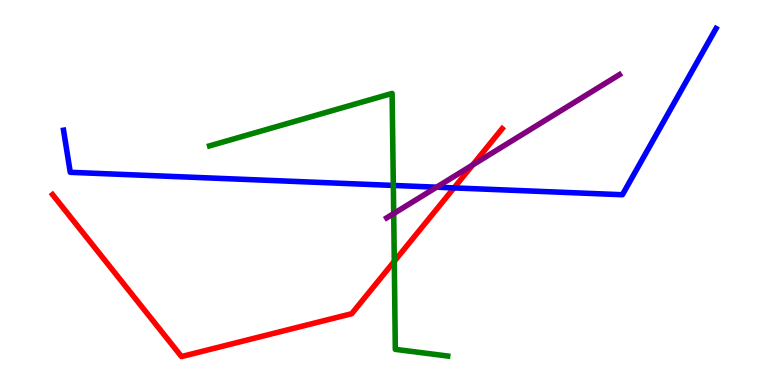[{'lines': ['blue', 'red'], 'intersections': [{'x': 5.86, 'y': 5.12}]}, {'lines': ['green', 'red'], 'intersections': [{'x': 5.09, 'y': 3.21}]}, {'lines': ['purple', 'red'], 'intersections': [{'x': 6.1, 'y': 5.71}]}, {'lines': ['blue', 'green'], 'intersections': [{'x': 5.08, 'y': 5.18}]}, {'lines': ['blue', 'purple'], 'intersections': [{'x': 5.63, 'y': 5.14}]}, {'lines': ['green', 'purple'], 'intersections': [{'x': 5.08, 'y': 4.45}]}]